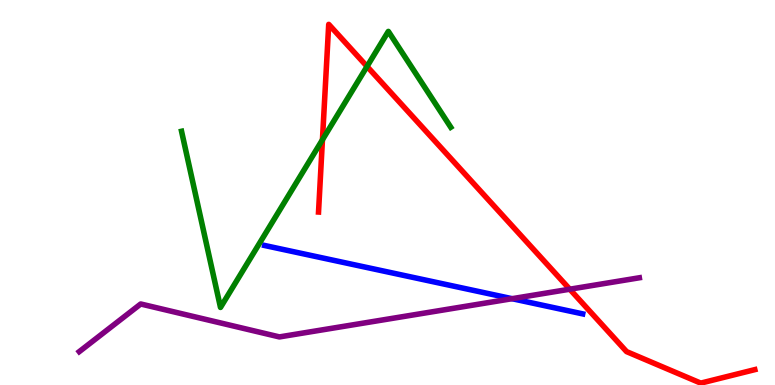[{'lines': ['blue', 'red'], 'intersections': []}, {'lines': ['green', 'red'], 'intersections': [{'x': 4.16, 'y': 6.37}, {'x': 4.74, 'y': 8.27}]}, {'lines': ['purple', 'red'], 'intersections': [{'x': 7.35, 'y': 2.49}]}, {'lines': ['blue', 'green'], 'intersections': []}, {'lines': ['blue', 'purple'], 'intersections': [{'x': 6.61, 'y': 2.24}]}, {'lines': ['green', 'purple'], 'intersections': []}]